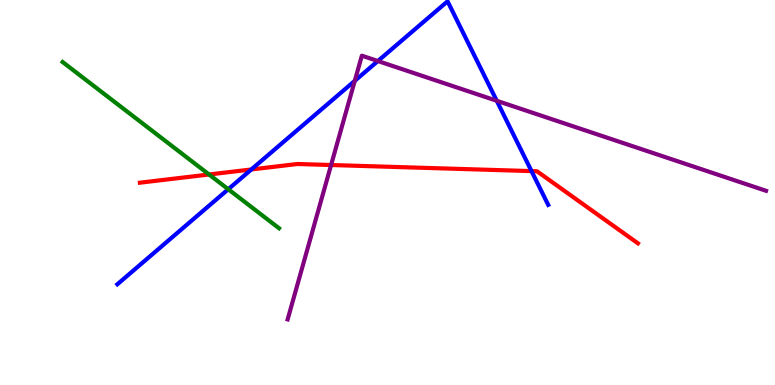[{'lines': ['blue', 'red'], 'intersections': [{'x': 3.24, 'y': 5.6}, {'x': 6.86, 'y': 5.56}]}, {'lines': ['green', 'red'], 'intersections': [{'x': 2.7, 'y': 5.47}]}, {'lines': ['purple', 'red'], 'intersections': [{'x': 4.27, 'y': 5.71}]}, {'lines': ['blue', 'green'], 'intersections': [{'x': 2.95, 'y': 5.08}]}, {'lines': ['blue', 'purple'], 'intersections': [{'x': 4.58, 'y': 7.9}, {'x': 4.88, 'y': 8.41}, {'x': 6.41, 'y': 7.38}]}, {'lines': ['green', 'purple'], 'intersections': []}]